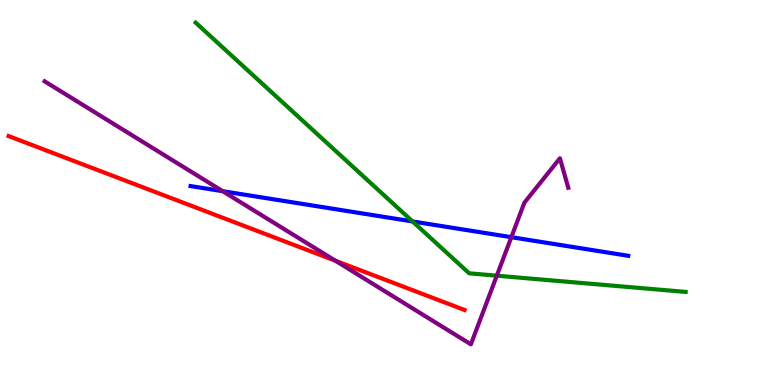[{'lines': ['blue', 'red'], 'intersections': []}, {'lines': ['green', 'red'], 'intersections': []}, {'lines': ['purple', 'red'], 'intersections': [{'x': 4.33, 'y': 3.23}]}, {'lines': ['blue', 'green'], 'intersections': [{'x': 5.32, 'y': 4.25}]}, {'lines': ['blue', 'purple'], 'intersections': [{'x': 2.87, 'y': 5.03}, {'x': 6.6, 'y': 3.84}]}, {'lines': ['green', 'purple'], 'intersections': [{'x': 6.41, 'y': 2.84}]}]